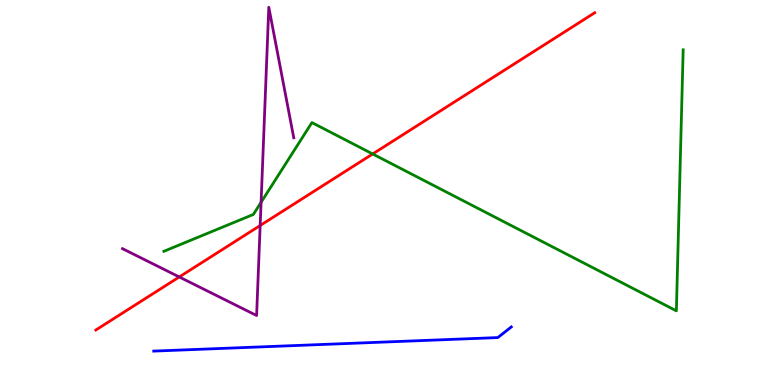[{'lines': ['blue', 'red'], 'intersections': []}, {'lines': ['green', 'red'], 'intersections': [{'x': 4.81, 'y': 6.0}]}, {'lines': ['purple', 'red'], 'intersections': [{'x': 2.31, 'y': 2.81}, {'x': 3.36, 'y': 4.14}]}, {'lines': ['blue', 'green'], 'intersections': []}, {'lines': ['blue', 'purple'], 'intersections': []}, {'lines': ['green', 'purple'], 'intersections': [{'x': 3.37, 'y': 4.75}]}]